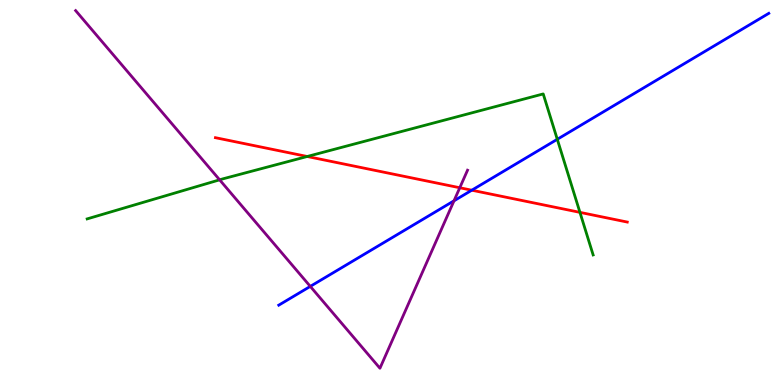[{'lines': ['blue', 'red'], 'intersections': [{'x': 6.09, 'y': 5.06}]}, {'lines': ['green', 'red'], 'intersections': [{'x': 3.96, 'y': 5.94}, {'x': 7.48, 'y': 4.48}]}, {'lines': ['purple', 'red'], 'intersections': [{'x': 5.93, 'y': 5.12}]}, {'lines': ['blue', 'green'], 'intersections': [{'x': 7.19, 'y': 6.38}]}, {'lines': ['blue', 'purple'], 'intersections': [{'x': 4.0, 'y': 2.56}, {'x': 5.86, 'y': 4.78}]}, {'lines': ['green', 'purple'], 'intersections': [{'x': 2.83, 'y': 5.33}]}]